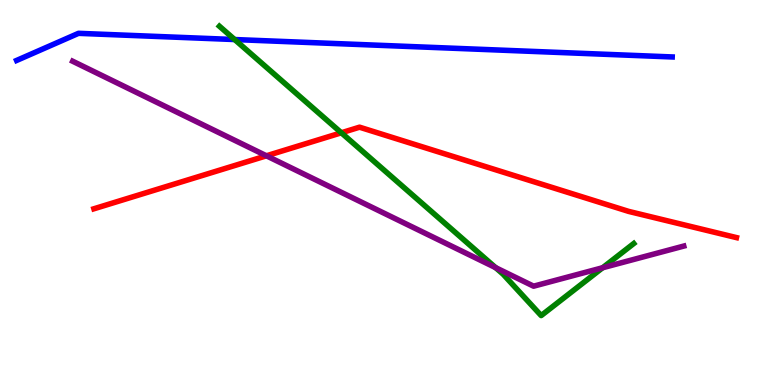[{'lines': ['blue', 'red'], 'intersections': []}, {'lines': ['green', 'red'], 'intersections': [{'x': 4.4, 'y': 6.55}]}, {'lines': ['purple', 'red'], 'intersections': [{'x': 3.44, 'y': 5.95}]}, {'lines': ['blue', 'green'], 'intersections': [{'x': 3.03, 'y': 8.97}]}, {'lines': ['blue', 'purple'], 'intersections': []}, {'lines': ['green', 'purple'], 'intersections': [{'x': 6.4, 'y': 3.05}, {'x': 7.78, 'y': 3.05}]}]